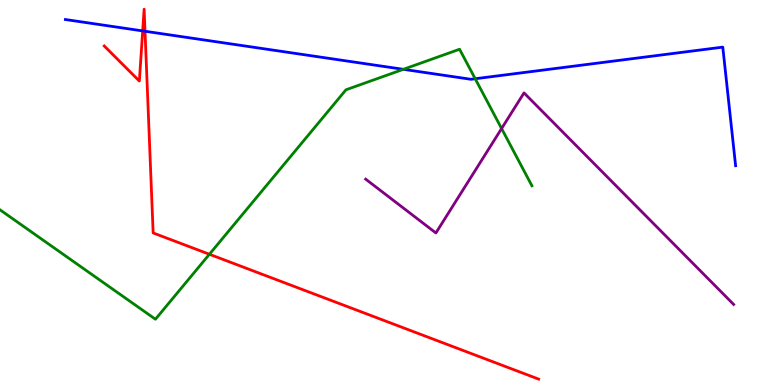[{'lines': ['blue', 'red'], 'intersections': [{'x': 1.84, 'y': 9.2}, {'x': 1.87, 'y': 9.19}]}, {'lines': ['green', 'red'], 'intersections': [{'x': 2.7, 'y': 3.4}]}, {'lines': ['purple', 'red'], 'intersections': []}, {'lines': ['blue', 'green'], 'intersections': [{'x': 5.2, 'y': 8.2}, {'x': 6.13, 'y': 7.95}]}, {'lines': ['blue', 'purple'], 'intersections': []}, {'lines': ['green', 'purple'], 'intersections': [{'x': 6.47, 'y': 6.66}]}]